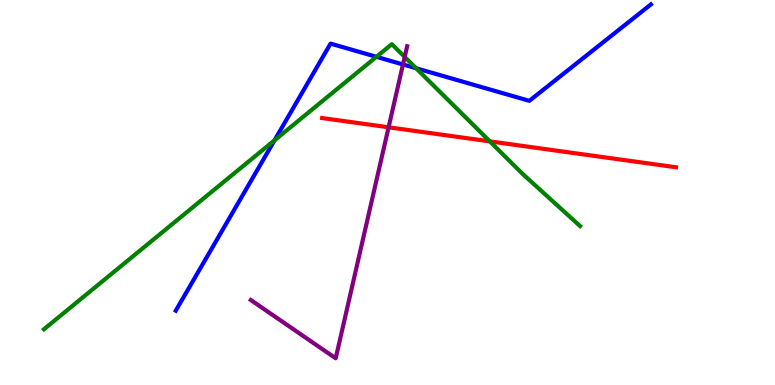[{'lines': ['blue', 'red'], 'intersections': []}, {'lines': ['green', 'red'], 'intersections': [{'x': 6.32, 'y': 6.33}]}, {'lines': ['purple', 'red'], 'intersections': [{'x': 5.01, 'y': 6.69}]}, {'lines': ['blue', 'green'], 'intersections': [{'x': 3.54, 'y': 6.36}, {'x': 4.86, 'y': 8.52}, {'x': 5.37, 'y': 8.23}]}, {'lines': ['blue', 'purple'], 'intersections': [{'x': 5.2, 'y': 8.33}]}, {'lines': ['green', 'purple'], 'intersections': [{'x': 5.22, 'y': 8.52}]}]